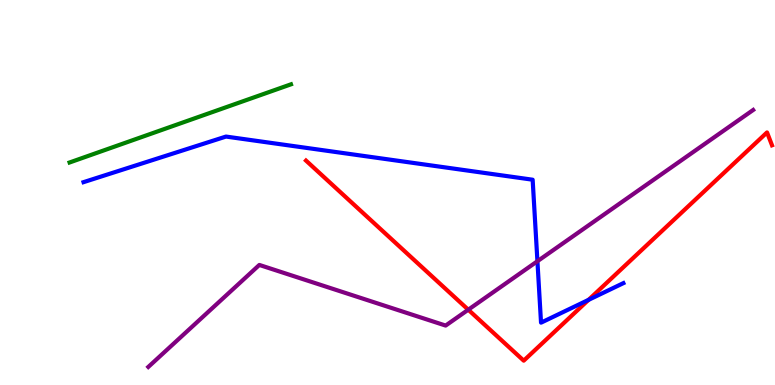[{'lines': ['blue', 'red'], 'intersections': [{'x': 7.59, 'y': 2.21}]}, {'lines': ['green', 'red'], 'intersections': []}, {'lines': ['purple', 'red'], 'intersections': [{'x': 6.04, 'y': 1.96}]}, {'lines': ['blue', 'green'], 'intersections': []}, {'lines': ['blue', 'purple'], 'intersections': [{'x': 6.93, 'y': 3.22}]}, {'lines': ['green', 'purple'], 'intersections': []}]